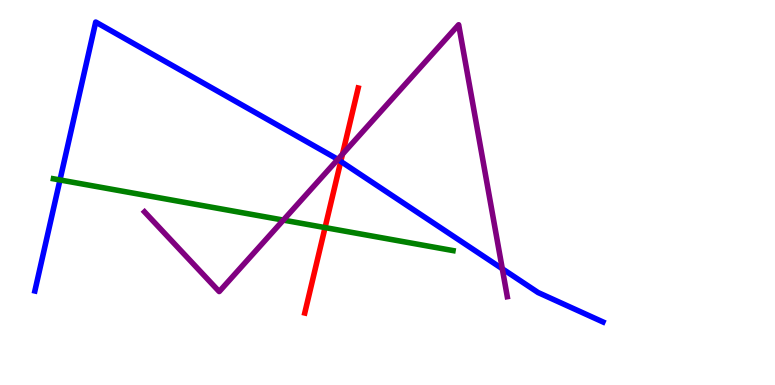[{'lines': ['blue', 'red'], 'intersections': [{'x': 4.4, 'y': 5.81}]}, {'lines': ['green', 'red'], 'intersections': [{'x': 4.19, 'y': 4.09}]}, {'lines': ['purple', 'red'], 'intersections': [{'x': 4.42, 'y': 6.0}]}, {'lines': ['blue', 'green'], 'intersections': [{'x': 0.774, 'y': 5.33}]}, {'lines': ['blue', 'purple'], 'intersections': [{'x': 4.36, 'y': 5.86}, {'x': 6.48, 'y': 3.02}]}, {'lines': ['green', 'purple'], 'intersections': [{'x': 3.66, 'y': 4.28}]}]